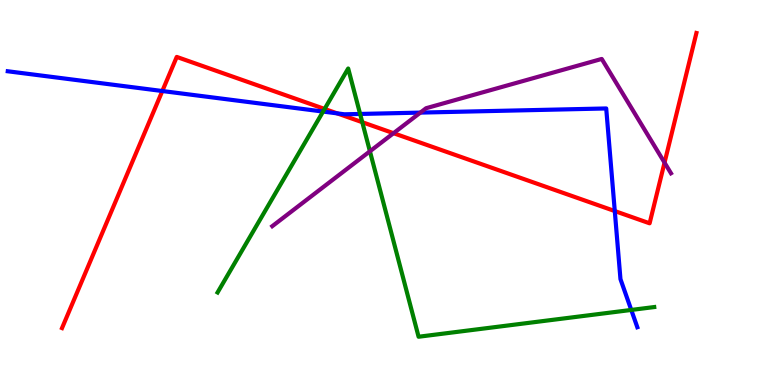[{'lines': ['blue', 'red'], 'intersections': [{'x': 2.09, 'y': 7.64}, {'x': 4.35, 'y': 7.06}, {'x': 7.93, 'y': 4.52}]}, {'lines': ['green', 'red'], 'intersections': [{'x': 4.19, 'y': 7.17}, {'x': 4.67, 'y': 6.83}]}, {'lines': ['purple', 'red'], 'intersections': [{'x': 5.08, 'y': 6.54}, {'x': 8.57, 'y': 5.78}]}, {'lines': ['blue', 'green'], 'intersections': [{'x': 4.17, 'y': 7.1}, {'x': 4.65, 'y': 7.04}, {'x': 8.15, 'y': 1.95}]}, {'lines': ['blue', 'purple'], 'intersections': [{'x': 5.42, 'y': 7.08}]}, {'lines': ['green', 'purple'], 'intersections': [{'x': 4.77, 'y': 6.07}]}]